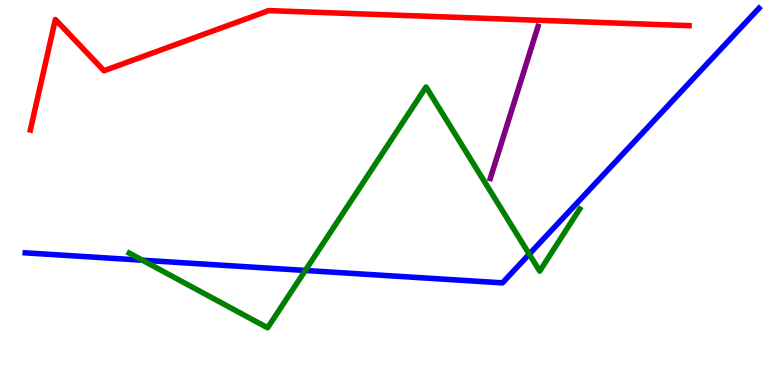[{'lines': ['blue', 'red'], 'intersections': []}, {'lines': ['green', 'red'], 'intersections': []}, {'lines': ['purple', 'red'], 'intersections': []}, {'lines': ['blue', 'green'], 'intersections': [{'x': 1.84, 'y': 3.24}, {'x': 3.94, 'y': 2.98}, {'x': 6.83, 'y': 3.4}]}, {'lines': ['blue', 'purple'], 'intersections': []}, {'lines': ['green', 'purple'], 'intersections': []}]